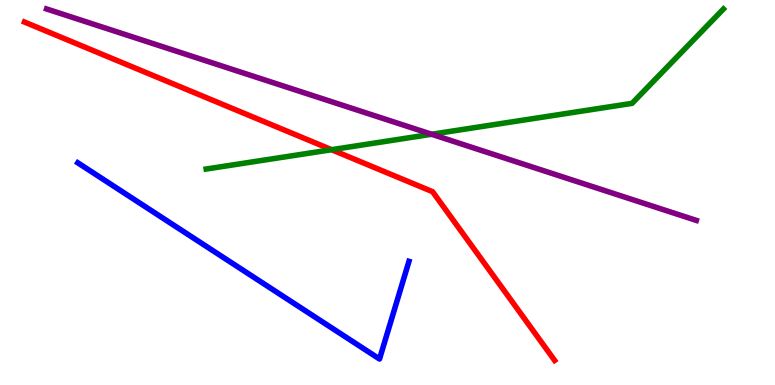[{'lines': ['blue', 'red'], 'intersections': []}, {'lines': ['green', 'red'], 'intersections': [{'x': 4.28, 'y': 6.11}]}, {'lines': ['purple', 'red'], 'intersections': []}, {'lines': ['blue', 'green'], 'intersections': []}, {'lines': ['blue', 'purple'], 'intersections': []}, {'lines': ['green', 'purple'], 'intersections': [{'x': 5.57, 'y': 6.51}]}]